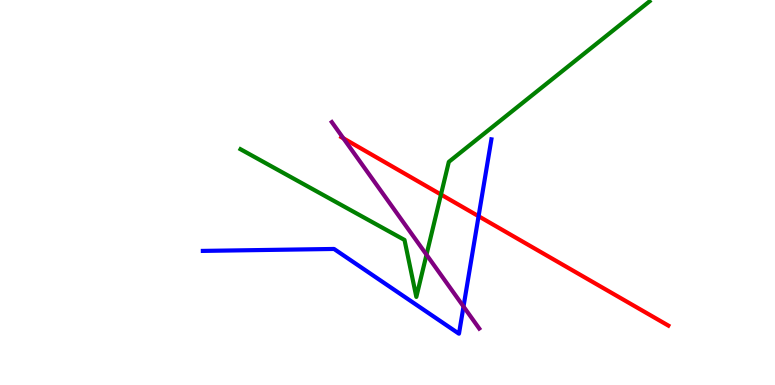[{'lines': ['blue', 'red'], 'intersections': [{'x': 6.18, 'y': 4.38}]}, {'lines': ['green', 'red'], 'intersections': [{'x': 5.69, 'y': 4.95}]}, {'lines': ['purple', 'red'], 'intersections': [{'x': 4.43, 'y': 6.41}]}, {'lines': ['blue', 'green'], 'intersections': []}, {'lines': ['blue', 'purple'], 'intersections': [{'x': 5.98, 'y': 2.04}]}, {'lines': ['green', 'purple'], 'intersections': [{'x': 5.5, 'y': 3.38}]}]